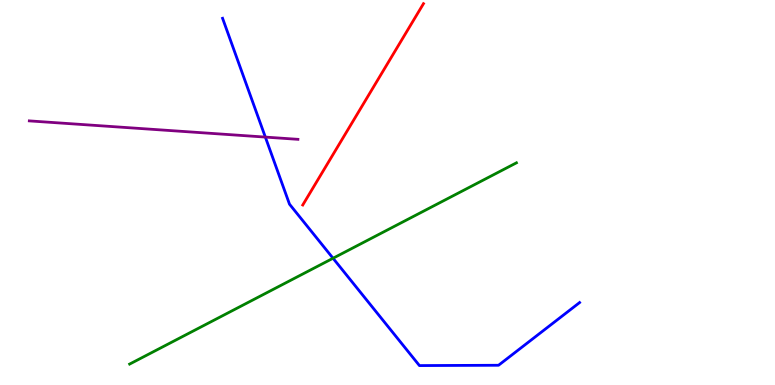[{'lines': ['blue', 'red'], 'intersections': []}, {'lines': ['green', 'red'], 'intersections': []}, {'lines': ['purple', 'red'], 'intersections': []}, {'lines': ['blue', 'green'], 'intersections': [{'x': 4.3, 'y': 3.29}]}, {'lines': ['blue', 'purple'], 'intersections': [{'x': 3.42, 'y': 6.44}]}, {'lines': ['green', 'purple'], 'intersections': []}]